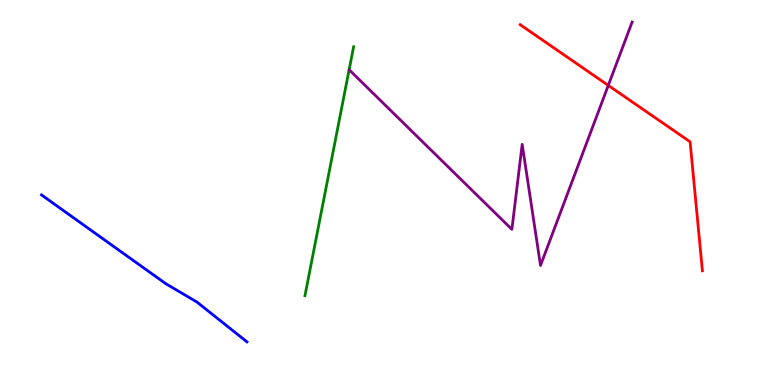[{'lines': ['blue', 'red'], 'intersections': []}, {'lines': ['green', 'red'], 'intersections': []}, {'lines': ['purple', 'red'], 'intersections': [{'x': 7.85, 'y': 7.78}]}, {'lines': ['blue', 'green'], 'intersections': []}, {'lines': ['blue', 'purple'], 'intersections': []}, {'lines': ['green', 'purple'], 'intersections': []}]